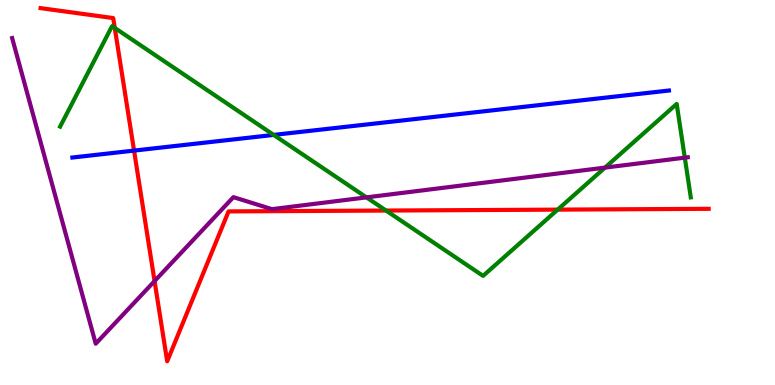[{'lines': ['blue', 'red'], 'intersections': [{'x': 1.73, 'y': 6.09}]}, {'lines': ['green', 'red'], 'intersections': [{'x': 1.48, 'y': 9.27}, {'x': 4.98, 'y': 4.53}, {'x': 7.2, 'y': 4.56}]}, {'lines': ['purple', 'red'], 'intersections': [{'x': 1.99, 'y': 2.7}]}, {'lines': ['blue', 'green'], 'intersections': [{'x': 3.53, 'y': 6.5}]}, {'lines': ['blue', 'purple'], 'intersections': []}, {'lines': ['green', 'purple'], 'intersections': [{'x': 4.73, 'y': 4.87}, {'x': 7.81, 'y': 5.65}, {'x': 8.84, 'y': 5.91}]}]